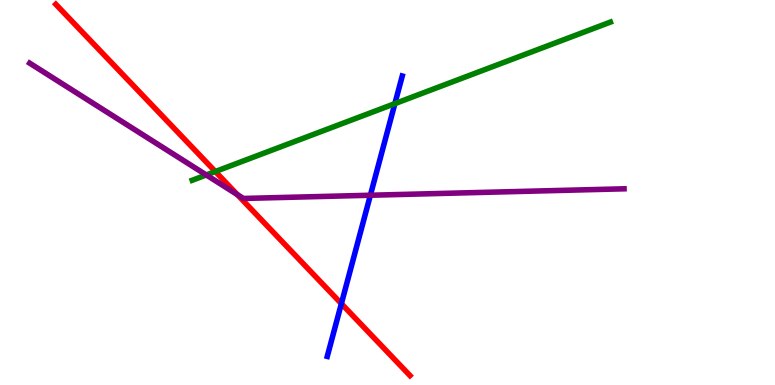[{'lines': ['blue', 'red'], 'intersections': [{'x': 4.4, 'y': 2.11}]}, {'lines': ['green', 'red'], 'intersections': [{'x': 2.78, 'y': 5.54}]}, {'lines': ['purple', 'red'], 'intersections': [{'x': 3.06, 'y': 4.94}]}, {'lines': ['blue', 'green'], 'intersections': [{'x': 5.1, 'y': 7.31}]}, {'lines': ['blue', 'purple'], 'intersections': [{'x': 4.78, 'y': 4.93}]}, {'lines': ['green', 'purple'], 'intersections': [{'x': 2.66, 'y': 5.46}]}]